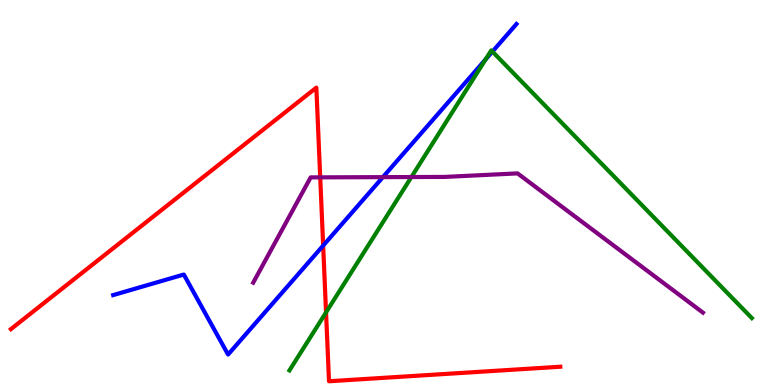[{'lines': ['blue', 'red'], 'intersections': [{'x': 4.17, 'y': 3.62}]}, {'lines': ['green', 'red'], 'intersections': [{'x': 4.21, 'y': 1.89}]}, {'lines': ['purple', 'red'], 'intersections': [{'x': 4.13, 'y': 5.39}]}, {'lines': ['blue', 'green'], 'intersections': [{'x': 6.27, 'y': 8.46}, {'x': 6.35, 'y': 8.66}]}, {'lines': ['blue', 'purple'], 'intersections': [{'x': 4.94, 'y': 5.4}]}, {'lines': ['green', 'purple'], 'intersections': [{'x': 5.31, 'y': 5.4}]}]